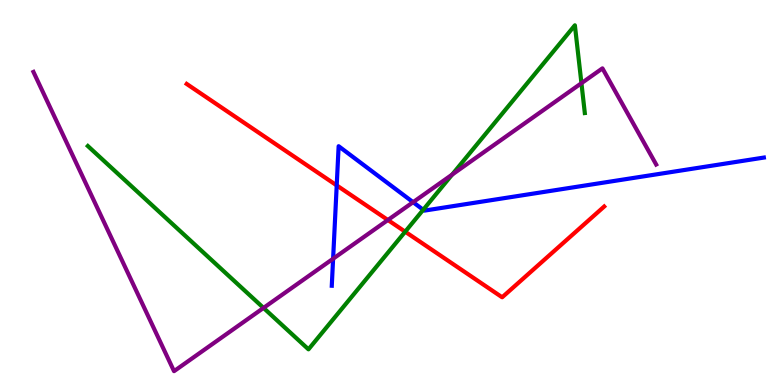[{'lines': ['blue', 'red'], 'intersections': [{'x': 4.34, 'y': 5.18}]}, {'lines': ['green', 'red'], 'intersections': [{'x': 5.23, 'y': 3.98}]}, {'lines': ['purple', 'red'], 'intersections': [{'x': 5.01, 'y': 4.29}]}, {'lines': ['blue', 'green'], 'intersections': [{'x': 5.46, 'y': 4.55}]}, {'lines': ['blue', 'purple'], 'intersections': [{'x': 4.3, 'y': 3.28}, {'x': 5.33, 'y': 4.75}]}, {'lines': ['green', 'purple'], 'intersections': [{'x': 3.4, 'y': 2.0}, {'x': 5.83, 'y': 5.47}, {'x': 7.5, 'y': 7.84}]}]